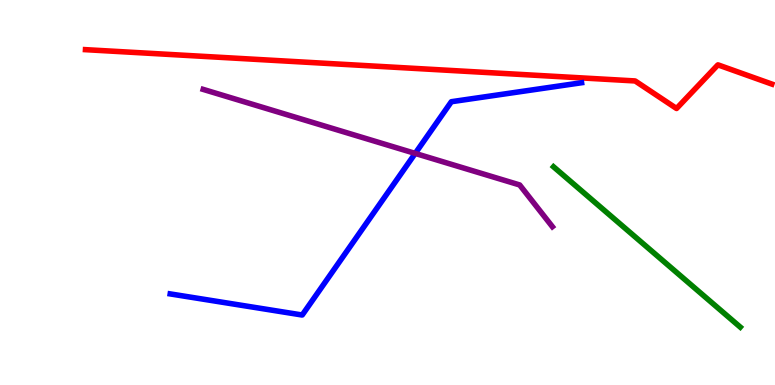[{'lines': ['blue', 'red'], 'intersections': []}, {'lines': ['green', 'red'], 'intersections': []}, {'lines': ['purple', 'red'], 'intersections': []}, {'lines': ['blue', 'green'], 'intersections': []}, {'lines': ['blue', 'purple'], 'intersections': [{'x': 5.36, 'y': 6.02}]}, {'lines': ['green', 'purple'], 'intersections': []}]